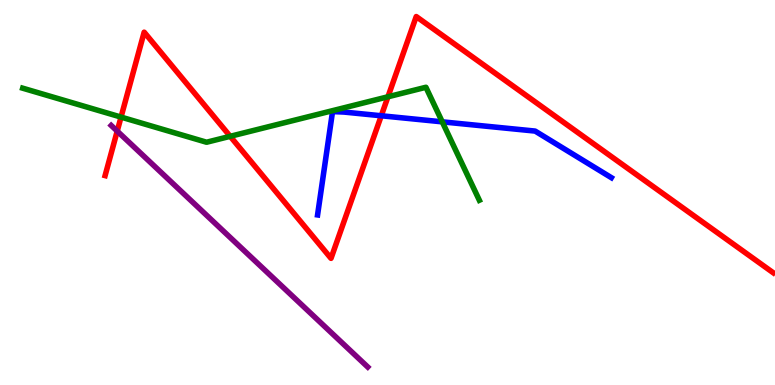[{'lines': ['blue', 'red'], 'intersections': [{'x': 4.92, 'y': 6.99}]}, {'lines': ['green', 'red'], 'intersections': [{'x': 1.56, 'y': 6.96}, {'x': 2.97, 'y': 6.46}, {'x': 5.01, 'y': 7.49}]}, {'lines': ['purple', 'red'], 'intersections': [{'x': 1.51, 'y': 6.59}]}, {'lines': ['blue', 'green'], 'intersections': [{'x': 5.71, 'y': 6.84}]}, {'lines': ['blue', 'purple'], 'intersections': []}, {'lines': ['green', 'purple'], 'intersections': []}]